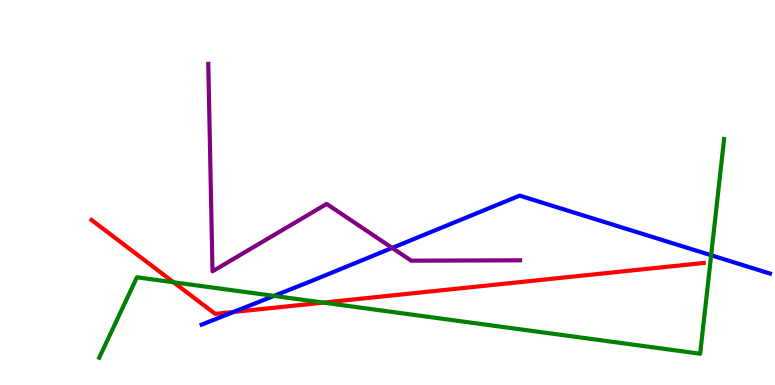[{'lines': ['blue', 'red'], 'intersections': [{'x': 3.01, 'y': 1.9}]}, {'lines': ['green', 'red'], 'intersections': [{'x': 2.24, 'y': 2.67}, {'x': 4.17, 'y': 2.14}]}, {'lines': ['purple', 'red'], 'intersections': []}, {'lines': ['blue', 'green'], 'intersections': [{'x': 3.54, 'y': 2.31}, {'x': 9.18, 'y': 3.37}]}, {'lines': ['blue', 'purple'], 'intersections': [{'x': 5.06, 'y': 3.56}]}, {'lines': ['green', 'purple'], 'intersections': []}]